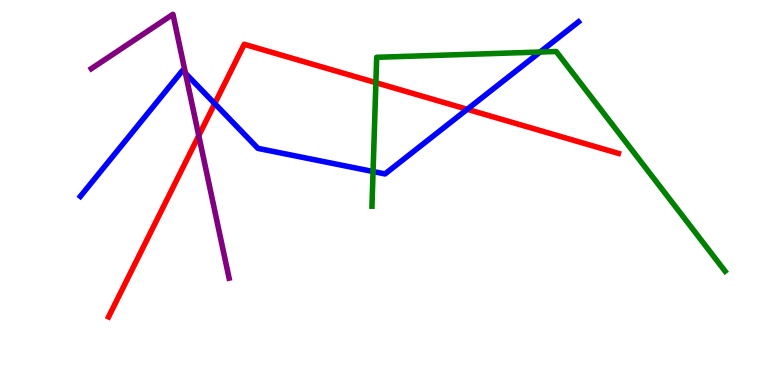[{'lines': ['blue', 'red'], 'intersections': [{'x': 2.77, 'y': 7.31}, {'x': 6.03, 'y': 7.16}]}, {'lines': ['green', 'red'], 'intersections': [{'x': 4.85, 'y': 7.85}]}, {'lines': ['purple', 'red'], 'intersections': [{'x': 2.56, 'y': 6.48}]}, {'lines': ['blue', 'green'], 'intersections': [{'x': 4.81, 'y': 5.54}, {'x': 6.97, 'y': 8.65}]}, {'lines': ['blue', 'purple'], 'intersections': [{'x': 2.39, 'y': 8.1}]}, {'lines': ['green', 'purple'], 'intersections': []}]